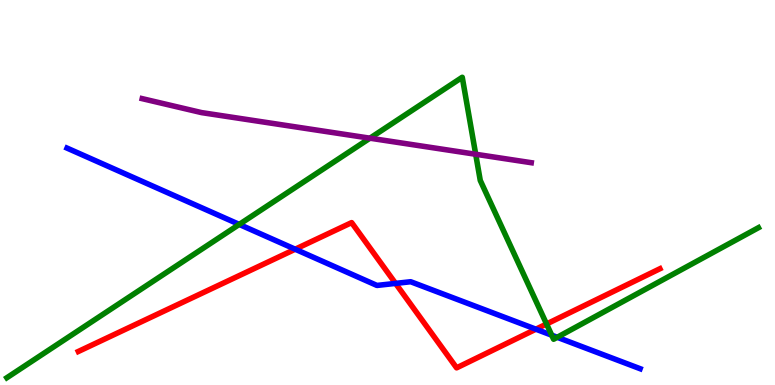[{'lines': ['blue', 'red'], 'intersections': [{'x': 3.81, 'y': 3.53}, {'x': 5.1, 'y': 2.64}, {'x': 6.91, 'y': 1.45}]}, {'lines': ['green', 'red'], 'intersections': [{'x': 7.05, 'y': 1.58}]}, {'lines': ['purple', 'red'], 'intersections': []}, {'lines': ['blue', 'green'], 'intersections': [{'x': 3.09, 'y': 4.17}, {'x': 7.12, 'y': 1.29}, {'x': 7.19, 'y': 1.24}]}, {'lines': ['blue', 'purple'], 'intersections': []}, {'lines': ['green', 'purple'], 'intersections': [{'x': 4.77, 'y': 6.41}, {'x': 6.14, 'y': 5.99}]}]